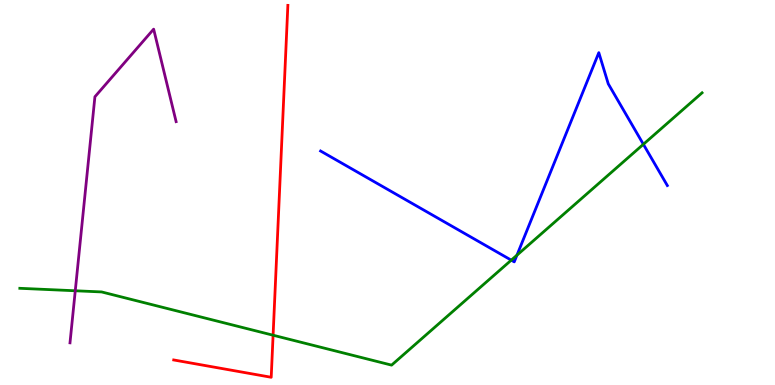[{'lines': ['blue', 'red'], 'intersections': []}, {'lines': ['green', 'red'], 'intersections': [{'x': 3.52, 'y': 1.29}]}, {'lines': ['purple', 'red'], 'intersections': []}, {'lines': ['blue', 'green'], 'intersections': [{'x': 6.6, 'y': 3.24}, {'x': 6.67, 'y': 3.37}, {'x': 8.3, 'y': 6.25}]}, {'lines': ['blue', 'purple'], 'intersections': []}, {'lines': ['green', 'purple'], 'intersections': [{'x': 0.971, 'y': 2.45}]}]